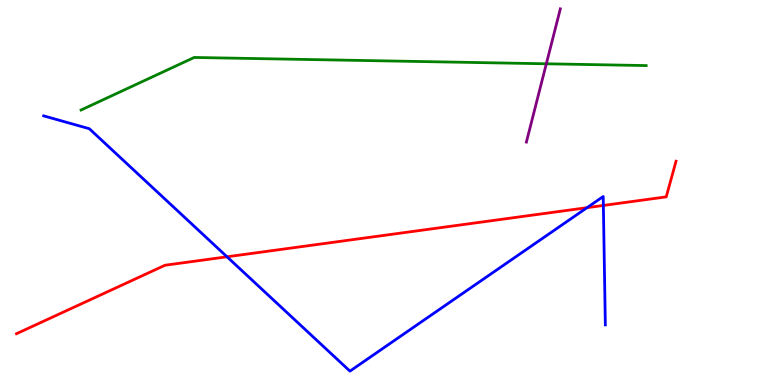[{'lines': ['blue', 'red'], 'intersections': [{'x': 2.93, 'y': 3.33}, {'x': 7.57, 'y': 4.61}, {'x': 7.79, 'y': 4.66}]}, {'lines': ['green', 'red'], 'intersections': []}, {'lines': ['purple', 'red'], 'intersections': []}, {'lines': ['blue', 'green'], 'intersections': []}, {'lines': ['blue', 'purple'], 'intersections': []}, {'lines': ['green', 'purple'], 'intersections': [{'x': 7.05, 'y': 8.34}]}]